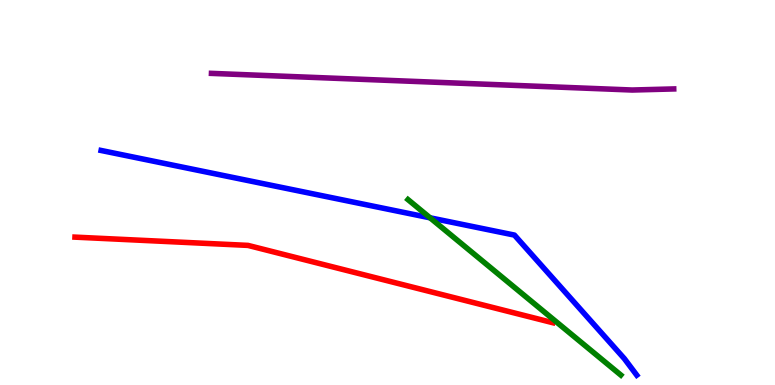[{'lines': ['blue', 'red'], 'intersections': []}, {'lines': ['green', 'red'], 'intersections': []}, {'lines': ['purple', 'red'], 'intersections': []}, {'lines': ['blue', 'green'], 'intersections': [{'x': 5.55, 'y': 4.34}]}, {'lines': ['blue', 'purple'], 'intersections': []}, {'lines': ['green', 'purple'], 'intersections': []}]